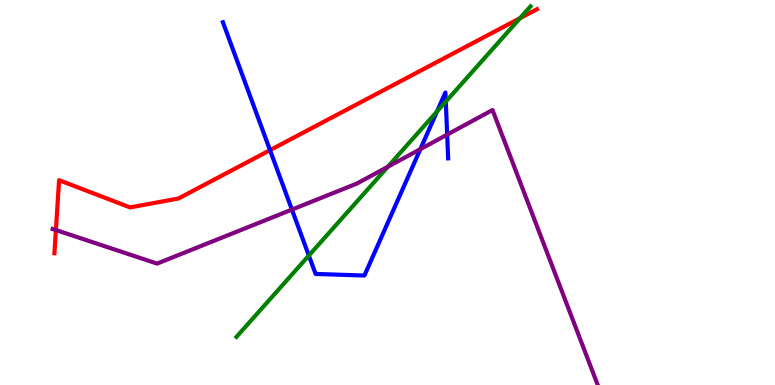[{'lines': ['blue', 'red'], 'intersections': [{'x': 3.48, 'y': 6.1}]}, {'lines': ['green', 'red'], 'intersections': [{'x': 6.71, 'y': 9.53}]}, {'lines': ['purple', 'red'], 'intersections': [{'x': 0.721, 'y': 4.02}]}, {'lines': ['blue', 'green'], 'intersections': [{'x': 3.99, 'y': 3.36}, {'x': 5.64, 'y': 7.1}, {'x': 5.75, 'y': 7.36}]}, {'lines': ['blue', 'purple'], 'intersections': [{'x': 3.77, 'y': 4.56}, {'x': 5.42, 'y': 6.13}, {'x': 5.77, 'y': 6.5}]}, {'lines': ['green', 'purple'], 'intersections': [{'x': 5.0, 'y': 5.67}]}]